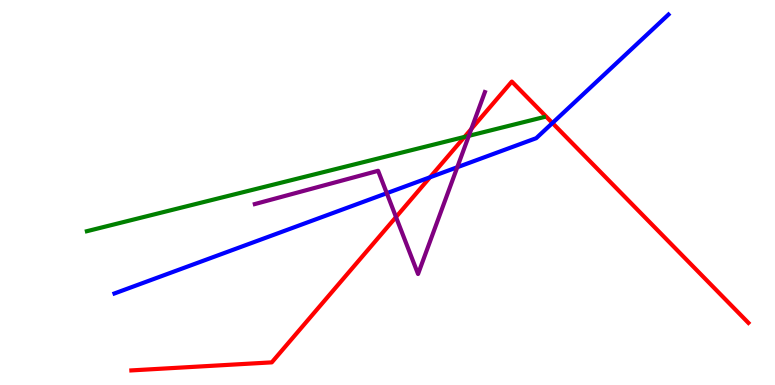[{'lines': ['blue', 'red'], 'intersections': [{'x': 5.55, 'y': 5.4}, {'x': 7.13, 'y': 6.8}]}, {'lines': ['green', 'red'], 'intersections': [{'x': 5.99, 'y': 6.44}]}, {'lines': ['purple', 'red'], 'intersections': [{'x': 5.11, 'y': 4.36}, {'x': 6.08, 'y': 6.65}]}, {'lines': ['blue', 'green'], 'intersections': []}, {'lines': ['blue', 'purple'], 'intersections': [{'x': 4.99, 'y': 4.98}, {'x': 5.9, 'y': 5.66}]}, {'lines': ['green', 'purple'], 'intersections': [{'x': 6.05, 'y': 6.47}]}]